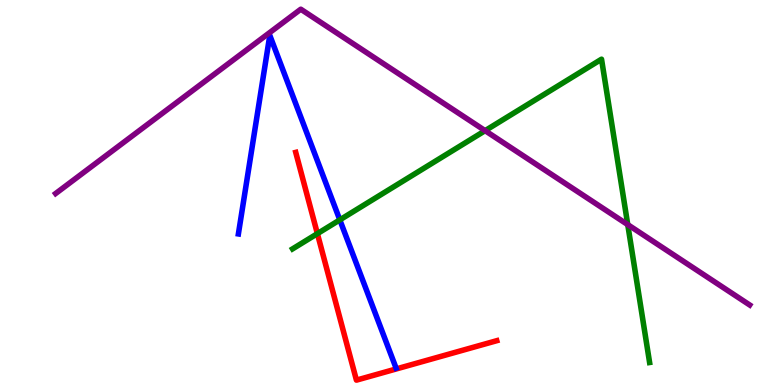[{'lines': ['blue', 'red'], 'intersections': []}, {'lines': ['green', 'red'], 'intersections': [{'x': 4.1, 'y': 3.93}]}, {'lines': ['purple', 'red'], 'intersections': []}, {'lines': ['blue', 'green'], 'intersections': [{'x': 4.38, 'y': 4.29}]}, {'lines': ['blue', 'purple'], 'intersections': []}, {'lines': ['green', 'purple'], 'intersections': [{'x': 6.26, 'y': 6.61}, {'x': 8.1, 'y': 4.17}]}]